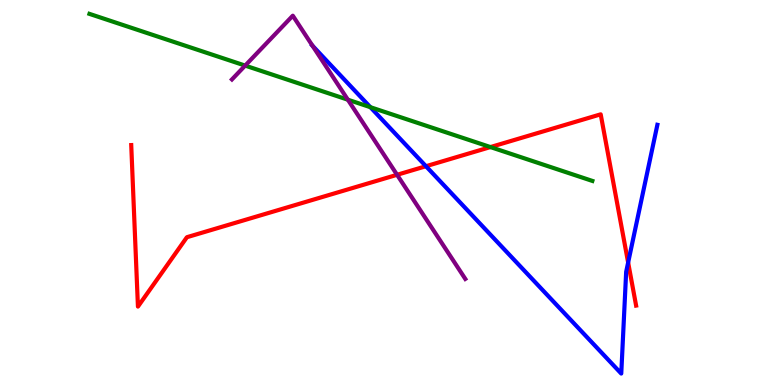[{'lines': ['blue', 'red'], 'intersections': [{'x': 5.5, 'y': 5.68}, {'x': 8.11, 'y': 3.18}]}, {'lines': ['green', 'red'], 'intersections': [{'x': 6.33, 'y': 6.18}]}, {'lines': ['purple', 'red'], 'intersections': [{'x': 5.12, 'y': 5.46}]}, {'lines': ['blue', 'green'], 'intersections': [{'x': 4.78, 'y': 7.22}]}, {'lines': ['blue', 'purple'], 'intersections': [{'x': 4.03, 'y': 8.81}]}, {'lines': ['green', 'purple'], 'intersections': [{'x': 3.16, 'y': 8.3}, {'x': 4.49, 'y': 7.41}]}]